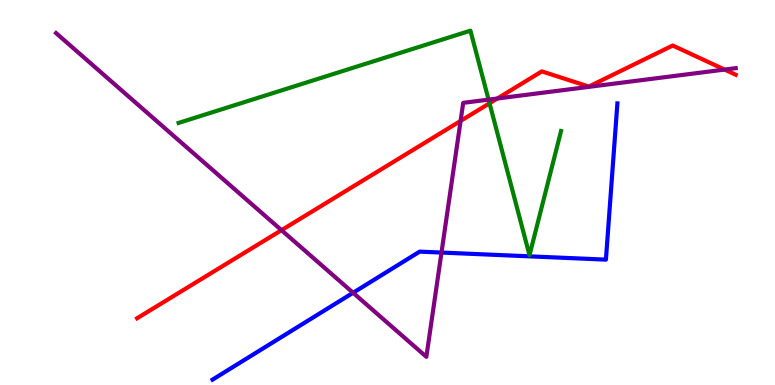[{'lines': ['blue', 'red'], 'intersections': []}, {'lines': ['green', 'red'], 'intersections': [{'x': 6.32, 'y': 7.32}]}, {'lines': ['purple', 'red'], 'intersections': [{'x': 3.63, 'y': 4.02}, {'x': 5.94, 'y': 6.86}, {'x': 6.42, 'y': 7.44}, {'x': 9.35, 'y': 8.19}]}, {'lines': ['blue', 'green'], 'intersections': []}, {'lines': ['blue', 'purple'], 'intersections': [{'x': 4.56, 'y': 2.4}, {'x': 5.7, 'y': 3.44}]}, {'lines': ['green', 'purple'], 'intersections': [{'x': 6.3, 'y': 7.41}]}]